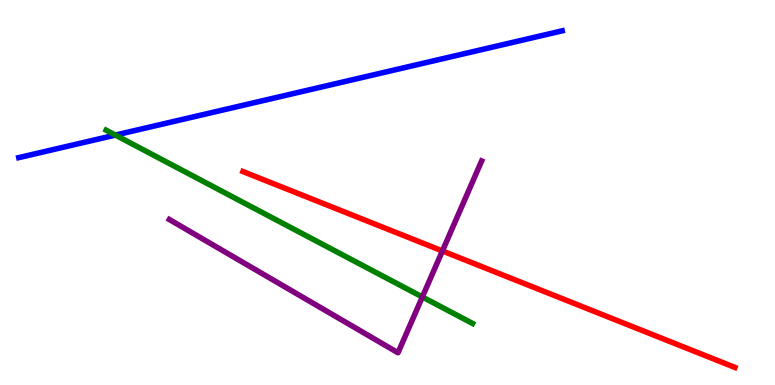[{'lines': ['blue', 'red'], 'intersections': []}, {'lines': ['green', 'red'], 'intersections': []}, {'lines': ['purple', 'red'], 'intersections': [{'x': 5.71, 'y': 3.48}]}, {'lines': ['blue', 'green'], 'intersections': [{'x': 1.49, 'y': 6.49}]}, {'lines': ['blue', 'purple'], 'intersections': []}, {'lines': ['green', 'purple'], 'intersections': [{'x': 5.45, 'y': 2.29}]}]